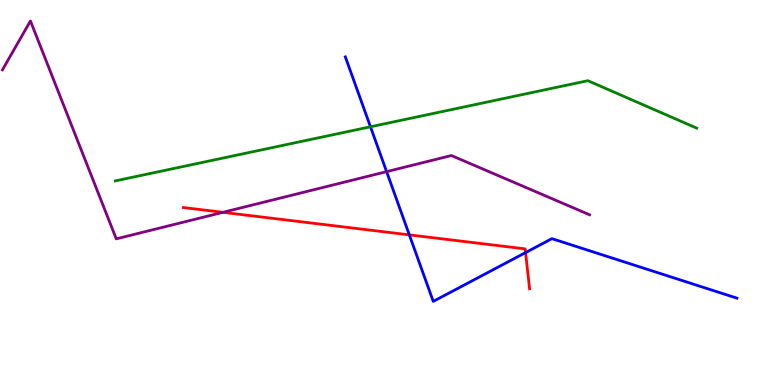[{'lines': ['blue', 'red'], 'intersections': [{'x': 5.28, 'y': 3.9}, {'x': 6.78, 'y': 3.44}]}, {'lines': ['green', 'red'], 'intersections': []}, {'lines': ['purple', 'red'], 'intersections': [{'x': 2.88, 'y': 4.49}]}, {'lines': ['blue', 'green'], 'intersections': [{'x': 4.78, 'y': 6.71}]}, {'lines': ['blue', 'purple'], 'intersections': [{'x': 4.99, 'y': 5.54}]}, {'lines': ['green', 'purple'], 'intersections': []}]